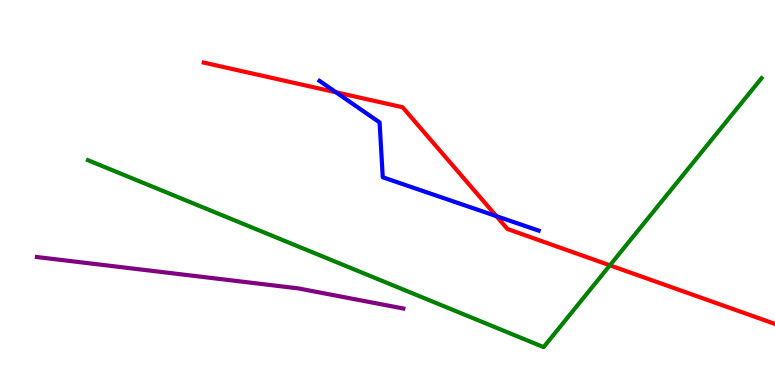[{'lines': ['blue', 'red'], 'intersections': [{'x': 4.34, 'y': 7.6}, {'x': 6.41, 'y': 4.39}]}, {'lines': ['green', 'red'], 'intersections': [{'x': 7.87, 'y': 3.11}]}, {'lines': ['purple', 'red'], 'intersections': []}, {'lines': ['blue', 'green'], 'intersections': []}, {'lines': ['blue', 'purple'], 'intersections': []}, {'lines': ['green', 'purple'], 'intersections': []}]